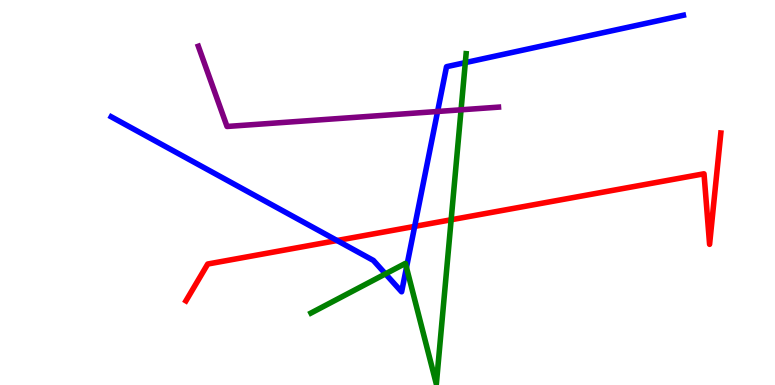[{'lines': ['blue', 'red'], 'intersections': [{'x': 4.35, 'y': 3.75}, {'x': 5.35, 'y': 4.12}]}, {'lines': ['green', 'red'], 'intersections': [{'x': 5.82, 'y': 4.29}]}, {'lines': ['purple', 'red'], 'intersections': []}, {'lines': ['blue', 'green'], 'intersections': [{'x': 4.97, 'y': 2.89}, {'x': 5.24, 'y': 3.05}, {'x': 6.0, 'y': 8.37}]}, {'lines': ['blue', 'purple'], 'intersections': [{'x': 5.65, 'y': 7.1}]}, {'lines': ['green', 'purple'], 'intersections': [{'x': 5.95, 'y': 7.15}]}]